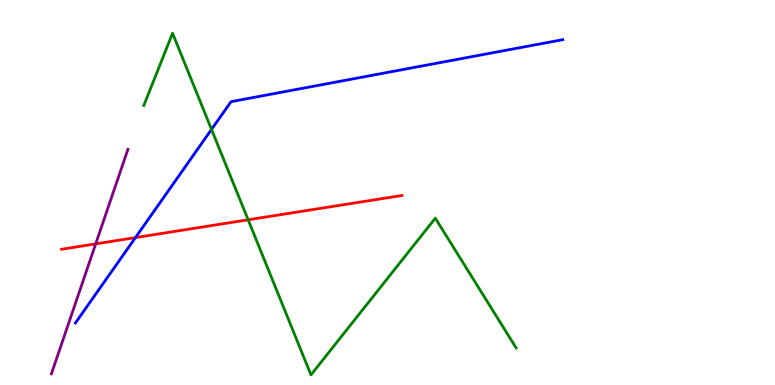[{'lines': ['blue', 'red'], 'intersections': [{'x': 1.75, 'y': 3.83}]}, {'lines': ['green', 'red'], 'intersections': [{'x': 3.2, 'y': 4.29}]}, {'lines': ['purple', 'red'], 'intersections': [{'x': 1.23, 'y': 3.67}]}, {'lines': ['blue', 'green'], 'intersections': [{'x': 2.73, 'y': 6.64}]}, {'lines': ['blue', 'purple'], 'intersections': []}, {'lines': ['green', 'purple'], 'intersections': []}]